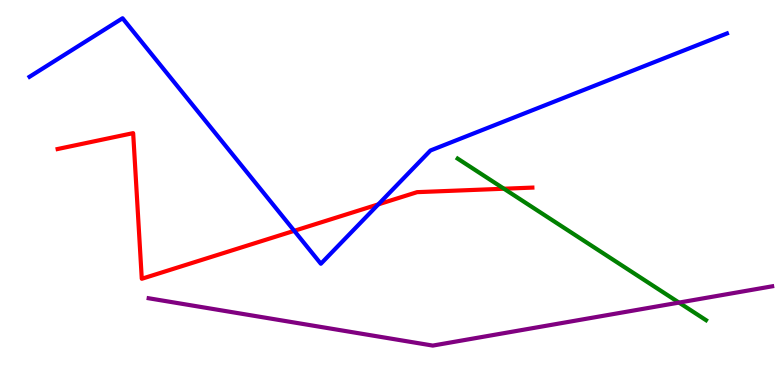[{'lines': ['blue', 'red'], 'intersections': [{'x': 3.8, 'y': 4.0}, {'x': 4.88, 'y': 4.69}]}, {'lines': ['green', 'red'], 'intersections': [{'x': 6.5, 'y': 5.1}]}, {'lines': ['purple', 'red'], 'intersections': []}, {'lines': ['blue', 'green'], 'intersections': []}, {'lines': ['blue', 'purple'], 'intersections': []}, {'lines': ['green', 'purple'], 'intersections': [{'x': 8.76, 'y': 2.14}]}]